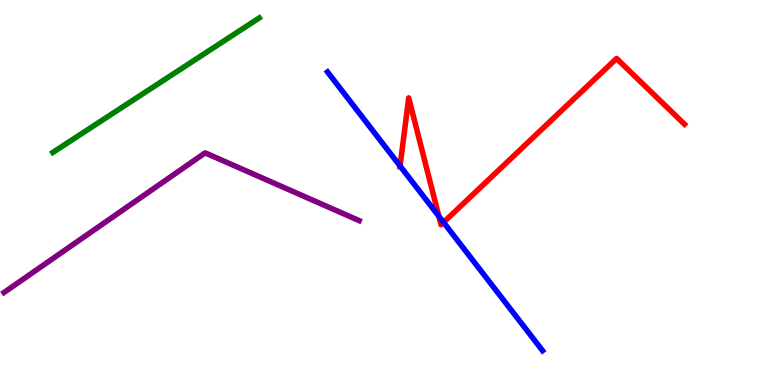[{'lines': ['blue', 'red'], 'intersections': [{'x': 5.16, 'y': 5.69}, {'x': 5.66, 'y': 4.38}, {'x': 5.72, 'y': 4.22}]}, {'lines': ['green', 'red'], 'intersections': []}, {'lines': ['purple', 'red'], 'intersections': []}, {'lines': ['blue', 'green'], 'intersections': []}, {'lines': ['blue', 'purple'], 'intersections': []}, {'lines': ['green', 'purple'], 'intersections': []}]